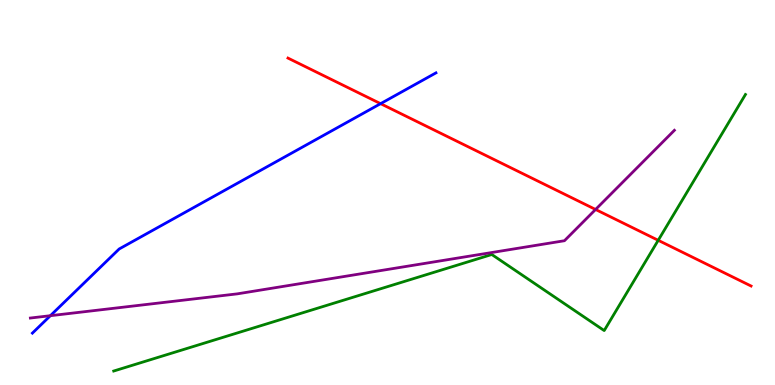[{'lines': ['blue', 'red'], 'intersections': [{'x': 4.91, 'y': 7.31}]}, {'lines': ['green', 'red'], 'intersections': [{'x': 8.49, 'y': 3.76}]}, {'lines': ['purple', 'red'], 'intersections': [{'x': 7.68, 'y': 4.56}]}, {'lines': ['blue', 'green'], 'intersections': []}, {'lines': ['blue', 'purple'], 'intersections': [{'x': 0.65, 'y': 1.8}]}, {'lines': ['green', 'purple'], 'intersections': []}]